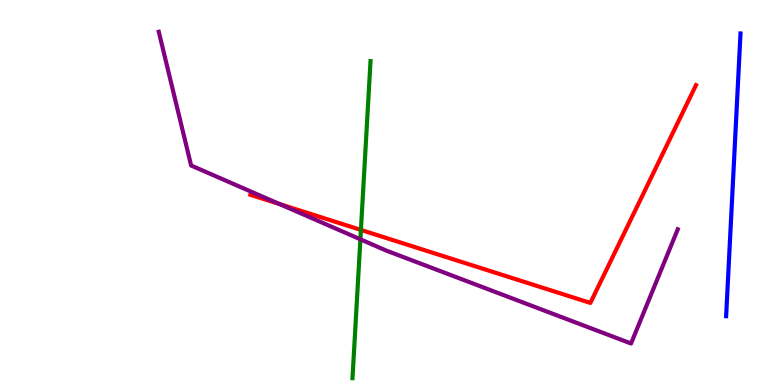[{'lines': ['blue', 'red'], 'intersections': []}, {'lines': ['green', 'red'], 'intersections': [{'x': 4.66, 'y': 4.03}]}, {'lines': ['purple', 'red'], 'intersections': [{'x': 3.61, 'y': 4.7}]}, {'lines': ['blue', 'green'], 'intersections': []}, {'lines': ['blue', 'purple'], 'intersections': []}, {'lines': ['green', 'purple'], 'intersections': [{'x': 4.65, 'y': 3.78}]}]